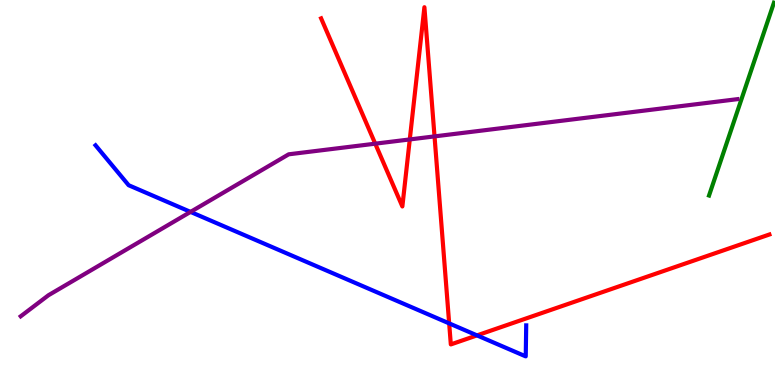[{'lines': ['blue', 'red'], 'intersections': [{'x': 5.8, 'y': 1.6}, {'x': 6.16, 'y': 1.29}]}, {'lines': ['green', 'red'], 'intersections': []}, {'lines': ['purple', 'red'], 'intersections': [{'x': 4.84, 'y': 6.27}, {'x': 5.29, 'y': 6.38}, {'x': 5.61, 'y': 6.46}]}, {'lines': ['blue', 'green'], 'intersections': []}, {'lines': ['blue', 'purple'], 'intersections': [{'x': 2.46, 'y': 4.5}]}, {'lines': ['green', 'purple'], 'intersections': []}]